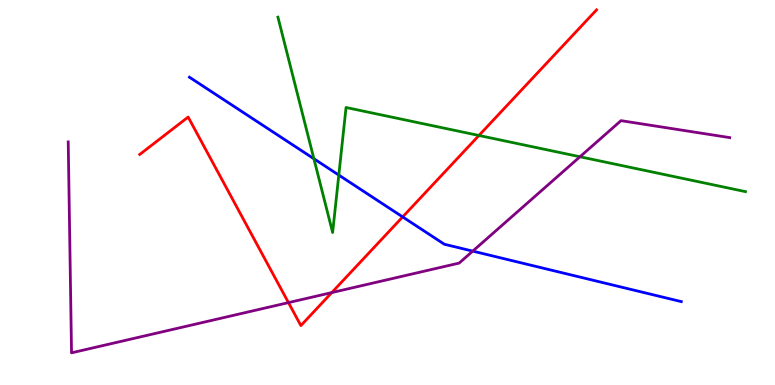[{'lines': ['blue', 'red'], 'intersections': [{'x': 5.2, 'y': 4.37}]}, {'lines': ['green', 'red'], 'intersections': [{'x': 6.18, 'y': 6.48}]}, {'lines': ['purple', 'red'], 'intersections': [{'x': 3.72, 'y': 2.14}, {'x': 4.28, 'y': 2.4}]}, {'lines': ['blue', 'green'], 'intersections': [{'x': 4.05, 'y': 5.88}, {'x': 4.37, 'y': 5.45}]}, {'lines': ['blue', 'purple'], 'intersections': [{'x': 6.1, 'y': 3.48}]}, {'lines': ['green', 'purple'], 'intersections': [{'x': 7.48, 'y': 5.93}]}]